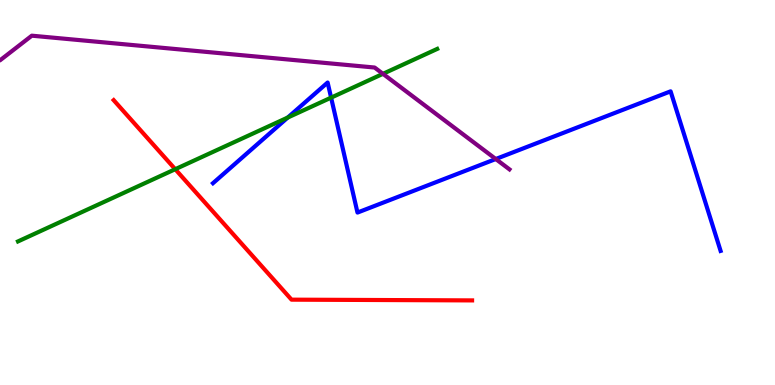[{'lines': ['blue', 'red'], 'intersections': []}, {'lines': ['green', 'red'], 'intersections': [{'x': 2.26, 'y': 5.6}]}, {'lines': ['purple', 'red'], 'intersections': []}, {'lines': ['blue', 'green'], 'intersections': [{'x': 3.71, 'y': 6.95}, {'x': 4.27, 'y': 7.46}]}, {'lines': ['blue', 'purple'], 'intersections': [{'x': 6.4, 'y': 5.87}]}, {'lines': ['green', 'purple'], 'intersections': [{'x': 4.94, 'y': 8.08}]}]